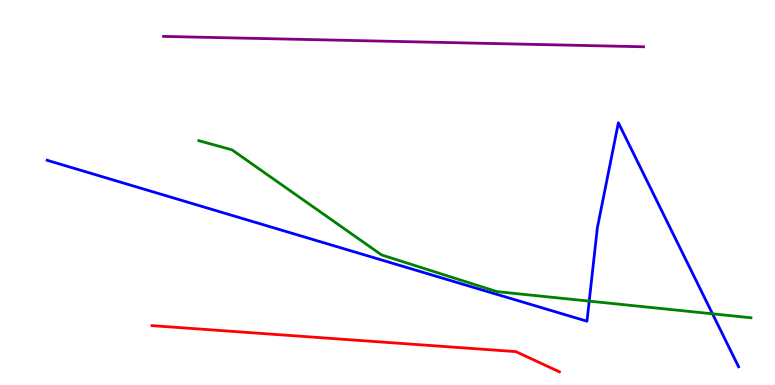[{'lines': ['blue', 'red'], 'intersections': []}, {'lines': ['green', 'red'], 'intersections': []}, {'lines': ['purple', 'red'], 'intersections': []}, {'lines': ['blue', 'green'], 'intersections': [{'x': 7.6, 'y': 2.18}, {'x': 9.19, 'y': 1.85}]}, {'lines': ['blue', 'purple'], 'intersections': []}, {'lines': ['green', 'purple'], 'intersections': []}]